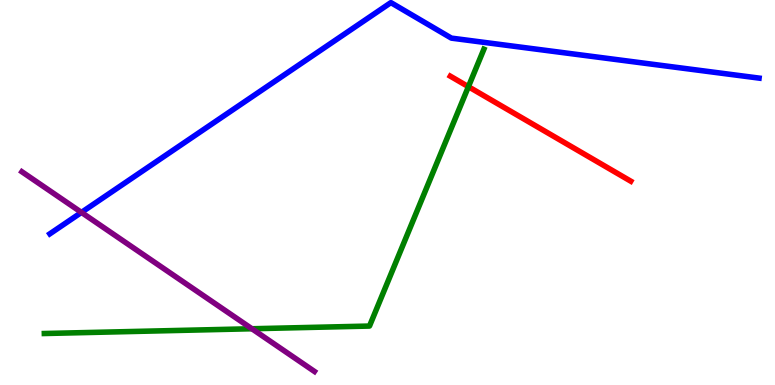[{'lines': ['blue', 'red'], 'intersections': []}, {'lines': ['green', 'red'], 'intersections': [{'x': 6.04, 'y': 7.75}]}, {'lines': ['purple', 'red'], 'intersections': []}, {'lines': ['blue', 'green'], 'intersections': []}, {'lines': ['blue', 'purple'], 'intersections': [{'x': 1.05, 'y': 4.48}]}, {'lines': ['green', 'purple'], 'intersections': [{'x': 3.25, 'y': 1.46}]}]